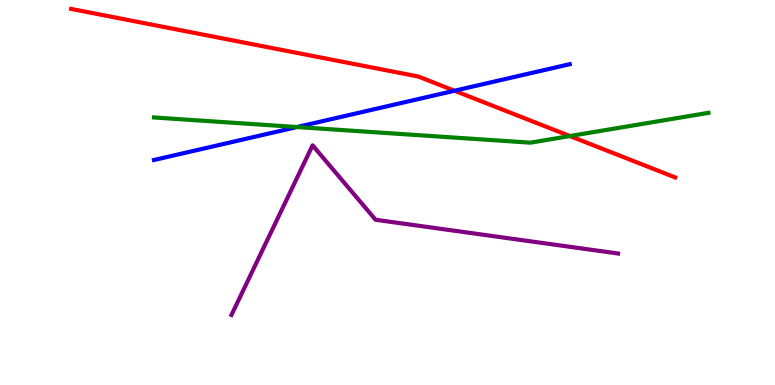[{'lines': ['blue', 'red'], 'intersections': [{'x': 5.86, 'y': 7.64}]}, {'lines': ['green', 'red'], 'intersections': [{'x': 7.35, 'y': 6.47}]}, {'lines': ['purple', 'red'], 'intersections': []}, {'lines': ['blue', 'green'], 'intersections': [{'x': 3.83, 'y': 6.7}]}, {'lines': ['blue', 'purple'], 'intersections': []}, {'lines': ['green', 'purple'], 'intersections': []}]